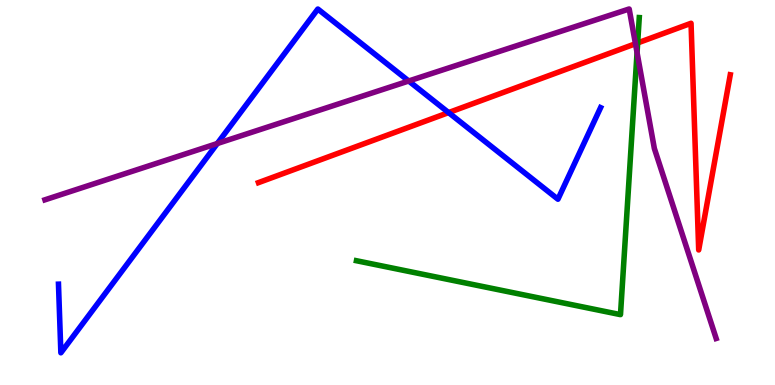[{'lines': ['blue', 'red'], 'intersections': [{'x': 5.79, 'y': 7.08}]}, {'lines': ['green', 'red'], 'intersections': [{'x': 8.23, 'y': 8.88}]}, {'lines': ['purple', 'red'], 'intersections': [{'x': 8.2, 'y': 8.86}]}, {'lines': ['blue', 'green'], 'intersections': []}, {'lines': ['blue', 'purple'], 'intersections': [{'x': 2.8, 'y': 6.27}, {'x': 5.27, 'y': 7.9}]}, {'lines': ['green', 'purple'], 'intersections': [{'x': 8.22, 'y': 8.63}]}]